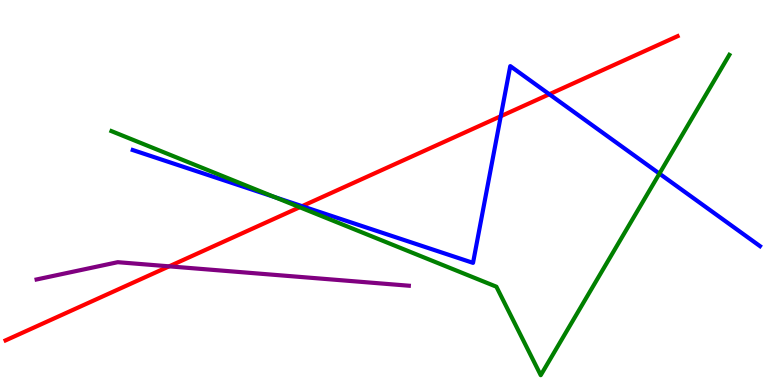[{'lines': ['blue', 'red'], 'intersections': [{'x': 3.9, 'y': 4.64}, {'x': 6.46, 'y': 6.98}, {'x': 7.09, 'y': 7.55}]}, {'lines': ['green', 'red'], 'intersections': [{'x': 3.87, 'y': 4.62}]}, {'lines': ['purple', 'red'], 'intersections': [{'x': 2.18, 'y': 3.08}]}, {'lines': ['blue', 'green'], 'intersections': [{'x': 3.54, 'y': 4.88}, {'x': 8.51, 'y': 5.49}]}, {'lines': ['blue', 'purple'], 'intersections': []}, {'lines': ['green', 'purple'], 'intersections': []}]